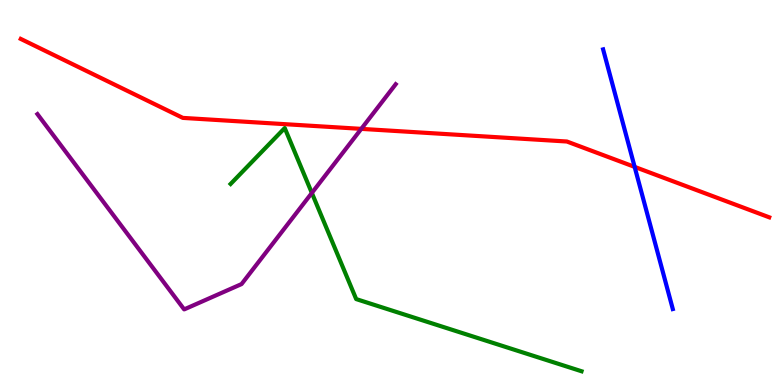[{'lines': ['blue', 'red'], 'intersections': [{'x': 8.19, 'y': 5.67}]}, {'lines': ['green', 'red'], 'intersections': []}, {'lines': ['purple', 'red'], 'intersections': [{'x': 4.66, 'y': 6.65}]}, {'lines': ['blue', 'green'], 'intersections': []}, {'lines': ['blue', 'purple'], 'intersections': []}, {'lines': ['green', 'purple'], 'intersections': [{'x': 4.02, 'y': 4.99}]}]